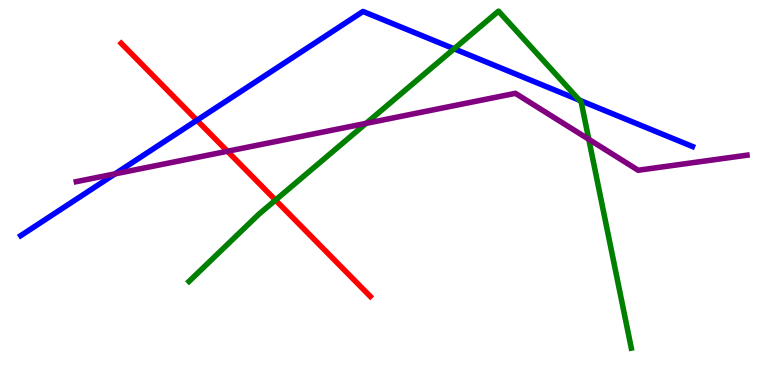[{'lines': ['blue', 'red'], 'intersections': [{'x': 2.54, 'y': 6.88}]}, {'lines': ['green', 'red'], 'intersections': [{'x': 3.55, 'y': 4.8}]}, {'lines': ['purple', 'red'], 'intersections': [{'x': 2.93, 'y': 6.07}]}, {'lines': ['blue', 'green'], 'intersections': [{'x': 5.86, 'y': 8.73}, {'x': 7.48, 'y': 7.4}]}, {'lines': ['blue', 'purple'], 'intersections': [{'x': 1.48, 'y': 5.48}]}, {'lines': ['green', 'purple'], 'intersections': [{'x': 4.72, 'y': 6.8}, {'x': 7.6, 'y': 6.38}]}]